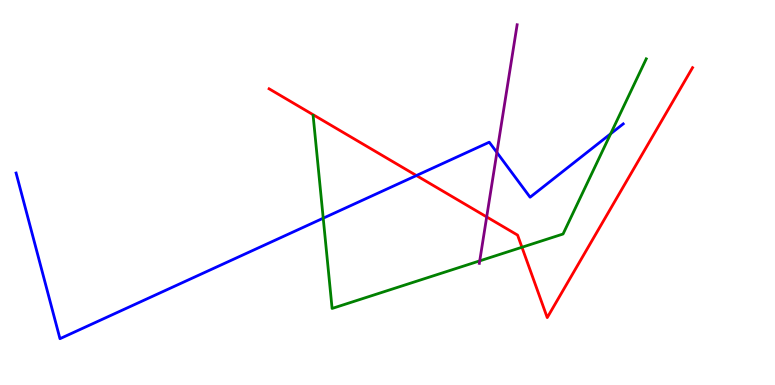[{'lines': ['blue', 'red'], 'intersections': [{'x': 5.37, 'y': 5.44}]}, {'lines': ['green', 'red'], 'intersections': [{'x': 6.73, 'y': 3.58}]}, {'lines': ['purple', 'red'], 'intersections': [{'x': 6.28, 'y': 4.37}]}, {'lines': ['blue', 'green'], 'intersections': [{'x': 4.17, 'y': 4.33}, {'x': 7.88, 'y': 6.53}]}, {'lines': ['blue', 'purple'], 'intersections': [{'x': 6.41, 'y': 6.04}]}, {'lines': ['green', 'purple'], 'intersections': [{'x': 6.19, 'y': 3.22}]}]